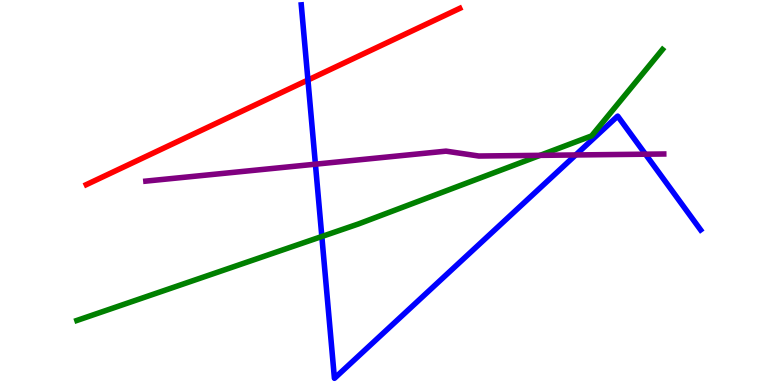[{'lines': ['blue', 'red'], 'intersections': [{'x': 3.97, 'y': 7.92}]}, {'lines': ['green', 'red'], 'intersections': []}, {'lines': ['purple', 'red'], 'intersections': []}, {'lines': ['blue', 'green'], 'intersections': [{'x': 4.15, 'y': 3.86}]}, {'lines': ['blue', 'purple'], 'intersections': [{'x': 4.07, 'y': 5.74}, {'x': 7.43, 'y': 5.98}, {'x': 8.33, 'y': 6.0}]}, {'lines': ['green', 'purple'], 'intersections': [{'x': 6.97, 'y': 5.96}]}]